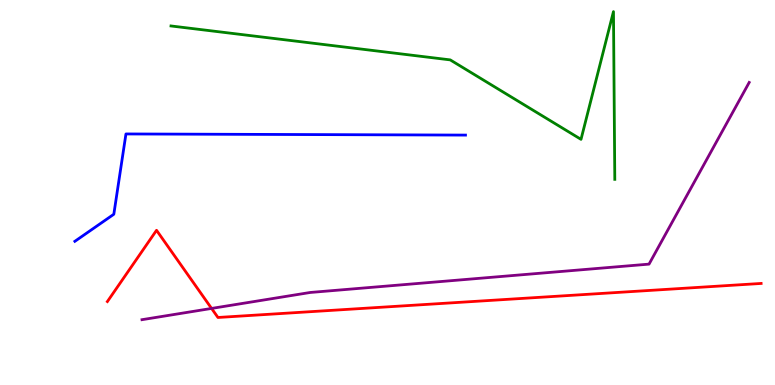[{'lines': ['blue', 'red'], 'intersections': []}, {'lines': ['green', 'red'], 'intersections': []}, {'lines': ['purple', 'red'], 'intersections': [{'x': 2.73, 'y': 1.99}]}, {'lines': ['blue', 'green'], 'intersections': []}, {'lines': ['blue', 'purple'], 'intersections': []}, {'lines': ['green', 'purple'], 'intersections': []}]